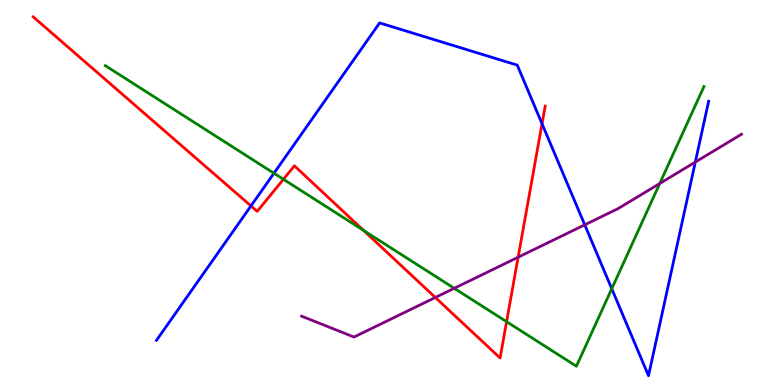[{'lines': ['blue', 'red'], 'intersections': [{'x': 3.24, 'y': 4.65}, {'x': 6.99, 'y': 6.79}]}, {'lines': ['green', 'red'], 'intersections': [{'x': 3.66, 'y': 5.34}, {'x': 4.69, 'y': 4.02}, {'x': 6.54, 'y': 1.64}]}, {'lines': ['purple', 'red'], 'intersections': [{'x': 5.62, 'y': 2.27}, {'x': 6.69, 'y': 3.32}]}, {'lines': ['blue', 'green'], 'intersections': [{'x': 3.53, 'y': 5.5}, {'x': 7.89, 'y': 2.5}]}, {'lines': ['blue', 'purple'], 'intersections': [{'x': 7.55, 'y': 4.16}, {'x': 8.97, 'y': 5.79}]}, {'lines': ['green', 'purple'], 'intersections': [{'x': 5.86, 'y': 2.51}, {'x': 8.51, 'y': 5.23}]}]